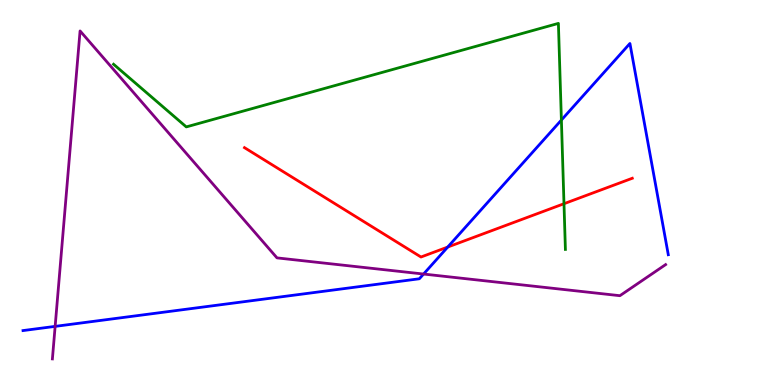[{'lines': ['blue', 'red'], 'intersections': [{'x': 5.78, 'y': 3.58}]}, {'lines': ['green', 'red'], 'intersections': [{'x': 7.28, 'y': 4.71}]}, {'lines': ['purple', 'red'], 'intersections': []}, {'lines': ['blue', 'green'], 'intersections': [{'x': 7.24, 'y': 6.88}]}, {'lines': ['blue', 'purple'], 'intersections': [{'x': 0.712, 'y': 1.52}, {'x': 5.47, 'y': 2.88}]}, {'lines': ['green', 'purple'], 'intersections': []}]